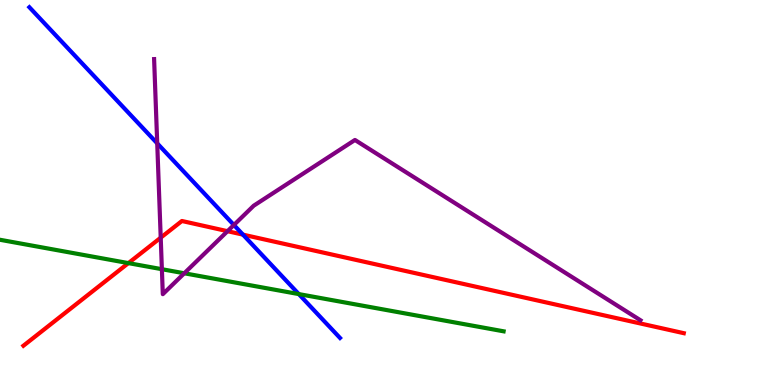[{'lines': ['blue', 'red'], 'intersections': [{'x': 3.14, 'y': 3.91}]}, {'lines': ['green', 'red'], 'intersections': [{'x': 1.66, 'y': 3.17}]}, {'lines': ['purple', 'red'], 'intersections': [{'x': 2.07, 'y': 3.83}, {'x': 2.94, 'y': 4.0}]}, {'lines': ['blue', 'green'], 'intersections': [{'x': 3.86, 'y': 2.36}]}, {'lines': ['blue', 'purple'], 'intersections': [{'x': 2.03, 'y': 6.28}, {'x': 3.02, 'y': 4.16}]}, {'lines': ['green', 'purple'], 'intersections': [{'x': 2.09, 'y': 3.01}, {'x': 2.38, 'y': 2.9}]}]